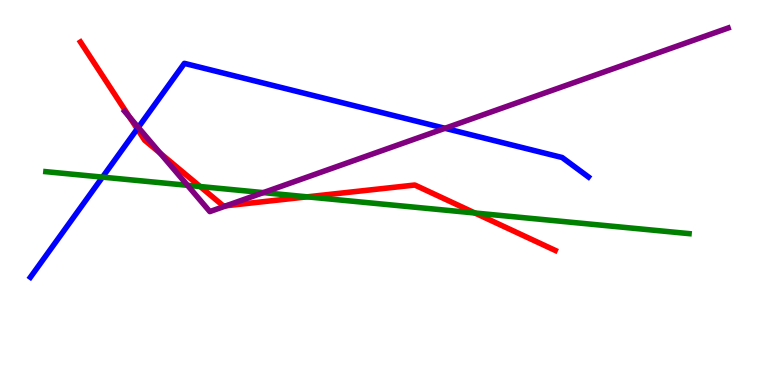[{'lines': ['blue', 'red'], 'intersections': [{'x': 1.77, 'y': 6.65}]}, {'lines': ['green', 'red'], 'intersections': [{'x': 2.58, 'y': 5.16}, {'x': 3.96, 'y': 4.89}, {'x': 6.13, 'y': 4.47}]}, {'lines': ['purple', 'red'], 'intersections': [{'x': 1.67, 'y': 6.95}, {'x': 2.07, 'y': 6.02}, {'x': 2.92, 'y': 4.66}]}, {'lines': ['blue', 'green'], 'intersections': [{'x': 1.32, 'y': 5.4}]}, {'lines': ['blue', 'purple'], 'intersections': [{'x': 1.78, 'y': 6.69}, {'x': 5.74, 'y': 6.67}]}, {'lines': ['green', 'purple'], 'intersections': [{'x': 2.42, 'y': 5.19}, {'x': 3.4, 'y': 5.0}]}]